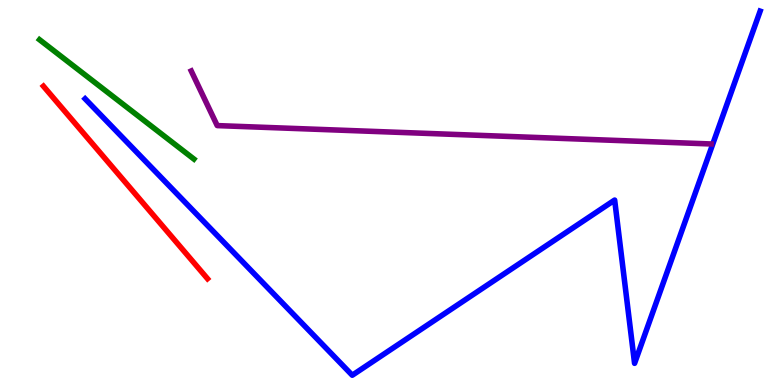[{'lines': ['blue', 'red'], 'intersections': []}, {'lines': ['green', 'red'], 'intersections': []}, {'lines': ['purple', 'red'], 'intersections': []}, {'lines': ['blue', 'green'], 'intersections': []}, {'lines': ['blue', 'purple'], 'intersections': []}, {'lines': ['green', 'purple'], 'intersections': []}]